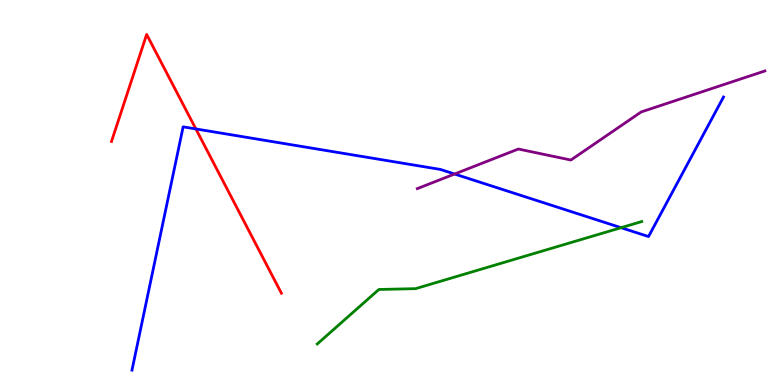[{'lines': ['blue', 'red'], 'intersections': [{'x': 2.53, 'y': 6.65}]}, {'lines': ['green', 'red'], 'intersections': []}, {'lines': ['purple', 'red'], 'intersections': []}, {'lines': ['blue', 'green'], 'intersections': [{'x': 8.01, 'y': 4.09}]}, {'lines': ['blue', 'purple'], 'intersections': [{'x': 5.87, 'y': 5.48}]}, {'lines': ['green', 'purple'], 'intersections': []}]